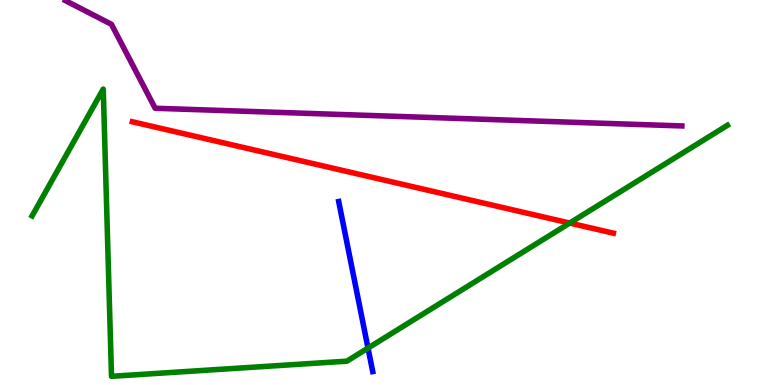[{'lines': ['blue', 'red'], 'intersections': []}, {'lines': ['green', 'red'], 'intersections': [{'x': 7.35, 'y': 4.21}]}, {'lines': ['purple', 'red'], 'intersections': []}, {'lines': ['blue', 'green'], 'intersections': [{'x': 4.75, 'y': 0.959}]}, {'lines': ['blue', 'purple'], 'intersections': []}, {'lines': ['green', 'purple'], 'intersections': []}]